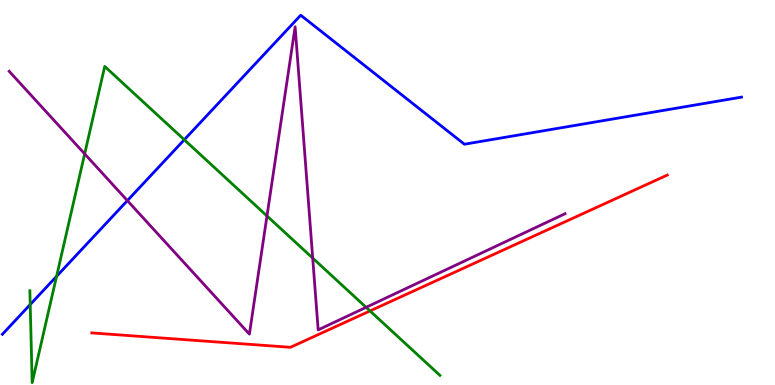[{'lines': ['blue', 'red'], 'intersections': []}, {'lines': ['green', 'red'], 'intersections': [{'x': 4.77, 'y': 1.92}]}, {'lines': ['purple', 'red'], 'intersections': []}, {'lines': ['blue', 'green'], 'intersections': [{'x': 0.39, 'y': 2.09}, {'x': 0.73, 'y': 2.82}, {'x': 2.38, 'y': 6.37}]}, {'lines': ['blue', 'purple'], 'intersections': [{'x': 1.64, 'y': 4.79}]}, {'lines': ['green', 'purple'], 'intersections': [{'x': 1.09, 'y': 6.0}, {'x': 3.44, 'y': 4.39}, {'x': 4.04, 'y': 3.3}, {'x': 4.72, 'y': 2.02}]}]